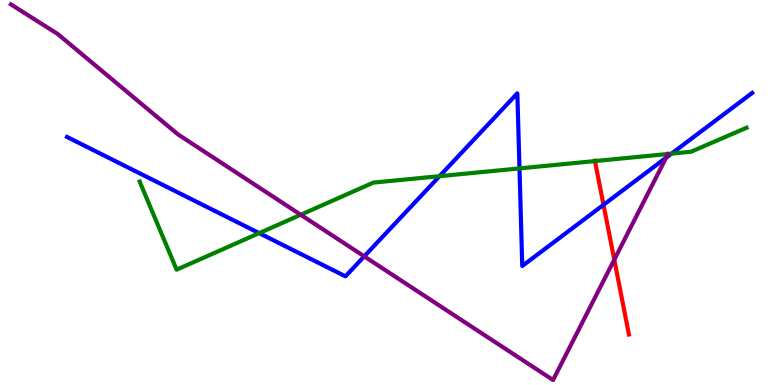[{'lines': ['blue', 'red'], 'intersections': [{'x': 7.79, 'y': 4.68}]}, {'lines': ['green', 'red'], 'intersections': [{'x': 7.68, 'y': 5.82}]}, {'lines': ['purple', 'red'], 'intersections': [{'x': 7.93, 'y': 3.26}]}, {'lines': ['blue', 'green'], 'intersections': [{'x': 3.34, 'y': 3.94}, {'x': 5.67, 'y': 5.42}, {'x': 6.7, 'y': 5.63}, {'x': 8.66, 'y': 6.01}]}, {'lines': ['blue', 'purple'], 'intersections': [{'x': 4.7, 'y': 3.34}, {'x': 8.6, 'y': 5.9}]}, {'lines': ['green', 'purple'], 'intersections': [{'x': 3.88, 'y': 4.42}]}]